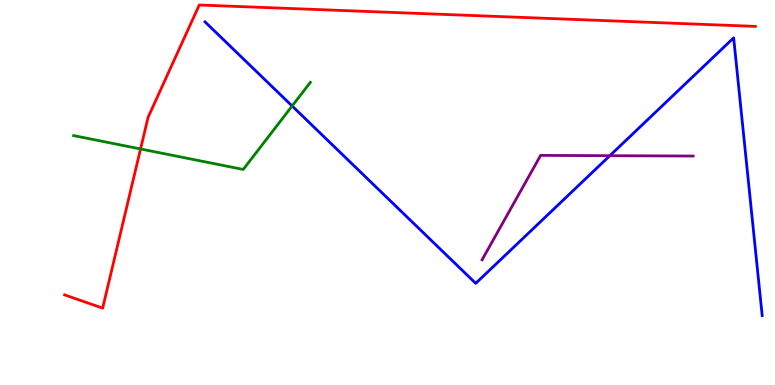[{'lines': ['blue', 'red'], 'intersections': []}, {'lines': ['green', 'red'], 'intersections': [{'x': 1.81, 'y': 6.13}]}, {'lines': ['purple', 'red'], 'intersections': []}, {'lines': ['blue', 'green'], 'intersections': [{'x': 3.77, 'y': 7.25}]}, {'lines': ['blue', 'purple'], 'intersections': [{'x': 7.87, 'y': 5.96}]}, {'lines': ['green', 'purple'], 'intersections': []}]